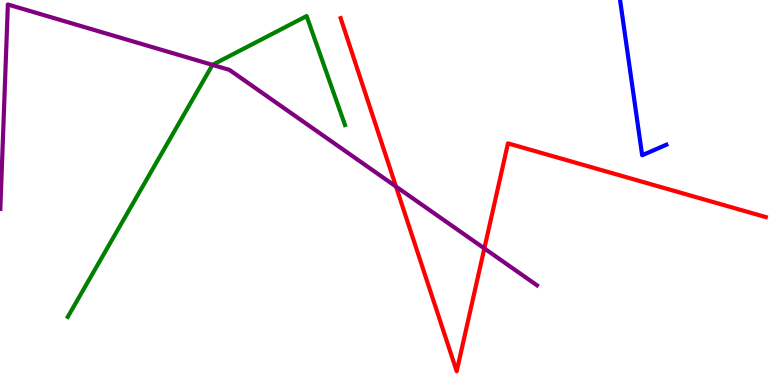[{'lines': ['blue', 'red'], 'intersections': []}, {'lines': ['green', 'red'], 'intersections': []}, {'lines': ['purple', 'red'], 'intersections': [{'x': 5.11, 'y': 5.15}, {'x': 6.25, 'y': 3.55}]}, {'lines': ['blue', 'green'], 'intersections': []}, {'lines': ['blue', 'purple'], 'intersections': []}, {'lines': ['green', 'purple'], 'intersections': [{'x': 2.74, 'y': 8.31}]}]